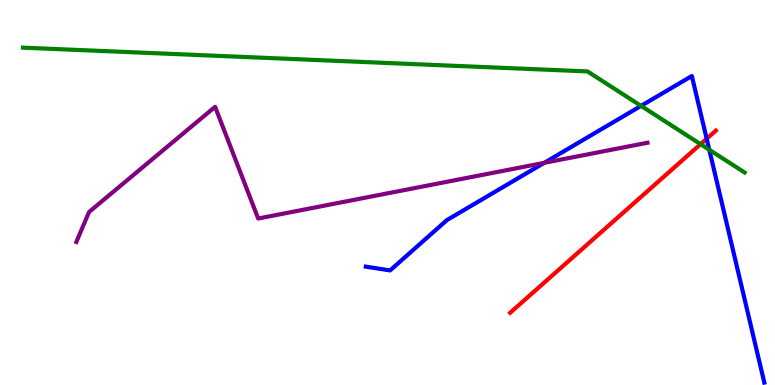[{'lines': ['blue', 'red'], 'intersections': [{'x': 9.12, 'y': 6.4}]}, {'lines': ['green', 'red'], 'intersections': [{'x': 9.04, 'y': 6.26}]}, {'lines': ['purple', 'red'], 'intersections': []}, {'lines': ['blue', 'green'], 'intersections': [{'x': 8.27, 'y': 7.25}, {'x': 9.15, 'y': 6.11}]}, {'lines': ['blue', 'purple'], 'intersections': [{'x': 7.02, 'y': 5.77}]}, {'lines': ['green', 'purple'], 'intersections': []}]